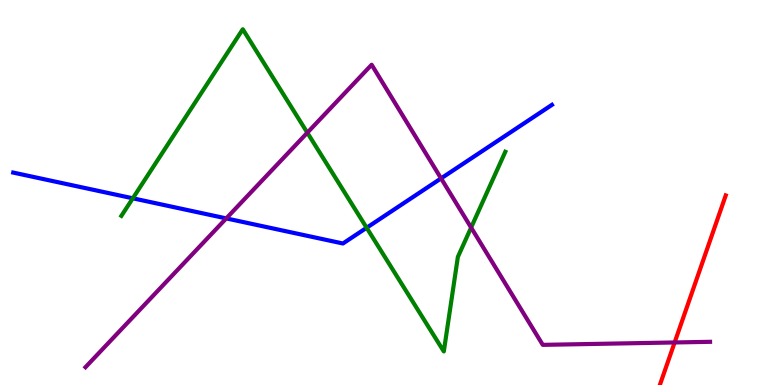[{'lines': ['blue', 'red'], 'intersections': []}, {'lines': ['green', 'red'], 'intersections': []}, {'lines': ['purple', 'red'], 'intersections': [{'x': 8.7, 'y': 1.1}]}, {'lines': ['blue', 'green'], 'intersections': [{'x': 1.71, 'y': 4.85}, {'x': 4.73, 'y': 4.08}]}, {'lines': ['blue', 'purple'], 'intersections': [{'x': 2.92, 'y': 4.33}, {'x': 5.69, 'y': 5.37}]}, {'lines': ['green', 'purple'], 'intersections': [{'x': 3.97, 'y': 6.55}, {'x': 6.08, 'y': 4.09}]}]